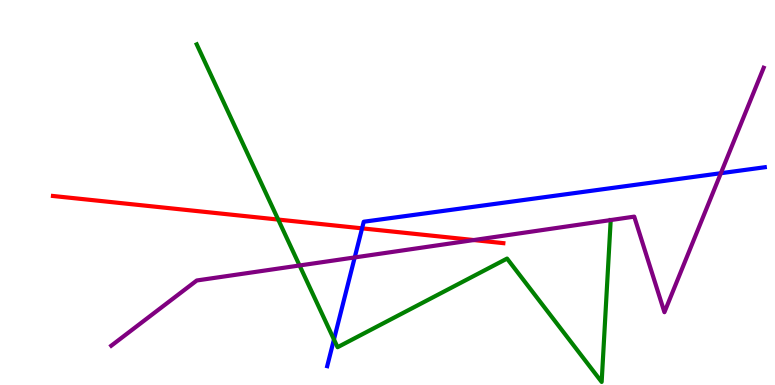[{'lines': ['blue', 'red'], 'intersections': [{'x': 4.67, 'y': 4.07}]}, {'lines': ['green', 'red'], 'intersections': [{'x': 3.59, 'y': 4.3}]}, {'lines': ['purple', 'red'], 'intersections': [{'x': 6.11, 'y': 3.76}]}, {'lines': ['blue', 'green'], 'intersections': [{'x': 4.31, 'y': 1.18}]}, {'lines': ['blue', 'purple'], 'intersections': [{'x': 4.58, 'y': 3.31}, {'x': 9.3, 'y': 5.5}]}, {'lines': ['green', 'purple'], 'intersections': [{'x': 3.87, 'y': 3.1}, {'x': 7.88, 'y': 4.28}]}]